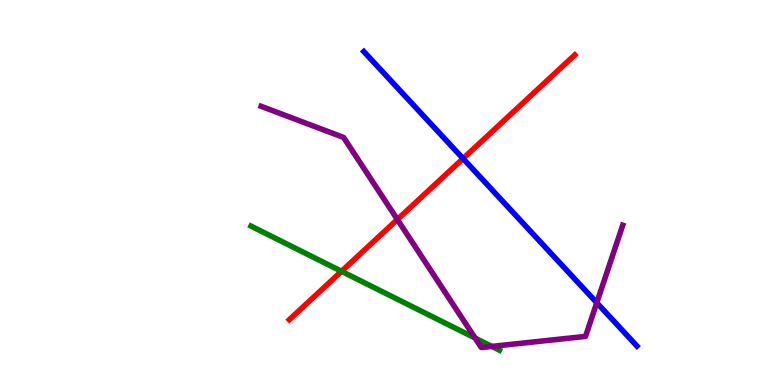[{'lines': ['blue', 'red'], 'intersections': [{'x': 5.97, 'y': 5.88}]}, {'lines': ['green', 'red'], 'intersections': [{'x': 4.41, 'y': 2.95}]}, {'lines': ['purple', 'red'], 'intersections': [{'x': 5.13, 'y': 4.3}]}, {'lines': ['blue', 'green'], 'intersections': []}, {'lines': ['blue', 'purple'], 'intersections': [{'x': 7.7, 'y': 2.14}]}, {'lines': ['green', 'purple'], 'intersections': [{'x': 6.13, 'y': 1.22}, {'x': 6.35, 'y': 1.0}]}]